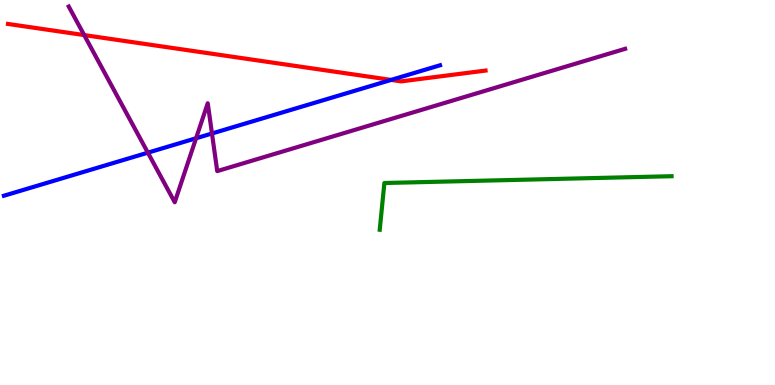[{'lines': ['blue', 'red'], 'intersections': [{'x': 5.05, 'y': 7.92}]}, {'lines': ['green', 'red'], 'intersections': []}, {'lines': ['purple', 'red'], 'intersections': [{'x': 1.09, 'y': 9.09}]}, {'lines': ['blue', 'green'], 'intersections': []}, {'lines': ['blue', 'purple'], 'intersections': [{'x': 1.91, 'y': 6.03}, {'x': 2.53, 'y': 6.41}, {'x': 2.74, 'y': 6.53}]}, {'lines': ['green', 'purple'], 'intersections': []}]